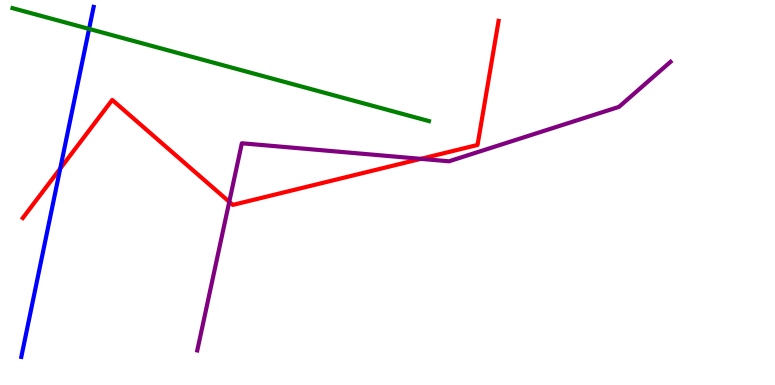[{'lines': ['blue', 'red'], 'intersections': [{'x': 0.777, 'y': 5.62}]}, {'lines': ['green', 'red'], 'intersections': []}, {'lines': ['purple', 'red'], 'intersections': [{'x': 2.96, 'y': 4.76}, {'x': 5.43, 'y': 5.87}]}, {'lines': ['blue', 'green'], 'intersections': [{'x': 1.15, 'y': 9.25}]}, {'lines': ['blue', 'purple'], 'intersections': []}, {'lines': ['green', 'purple'], 'intersections': []}]